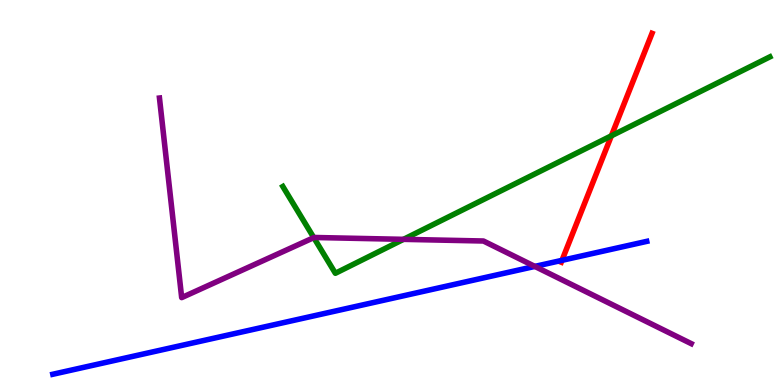[{'lines': ['blue', 'red'], 'intersections': [{'x': 7.25, 'y': 3.24}]}, {'lines': ['green', 'red'], 'intersections': [{'x': 7.89, 'y': 6.47}]}, {'lines': ['purple', 'red'], 'intersections': []}, {'lines': ['blue', 'green'], 'intersections': []}, {'lines': ['blue', 'purple'], 'intersections': [{'x': 6.9, 'y': 3.08}]}, {'lines': ['green', 'purple'], 'intersections': [{'x': 4.05, 'y': 3.83}, {'x': 5.21, 'y': 3.78}]}]